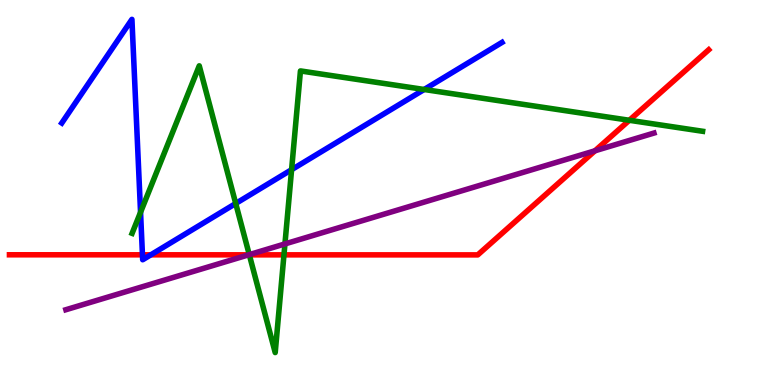[{'lines': ['blue', 'red'], 'intersections': [{'x': 1.84, 'y': 3.38}, {'x': 1.95, 'y': 3.38}]}, {'lines': ['green', 'red'], 'intersections': [{'x': 3.22, 'y': 3.38}, {'x': 3.66, 'y': 3.38}, {'x': 8.12, 'y': 6.88}]}, {'lines': ['purple', 'red'], 'intersections': [{'x': 3.21, 'y': 3.38}, {'x': 7.68, 'y': 6.08}]}, {'lines': ['blue', 'green'], 'intersections': [{'x': 1.81, 'y': 4.49}, {'x': 3.04, 'y': 4.71}, {'x': 3.76, 'y': 5.59}, {'x': 5.47, 'y': 7.68}]}, {'lines': ['blue', 'purple'], 'intersections': []}, {'lines': ['green', 'purple'], 'intersections': [{'x': 3.22, 'y': 3.39}, {'x': 3.68, 'y': 3.66}]}]